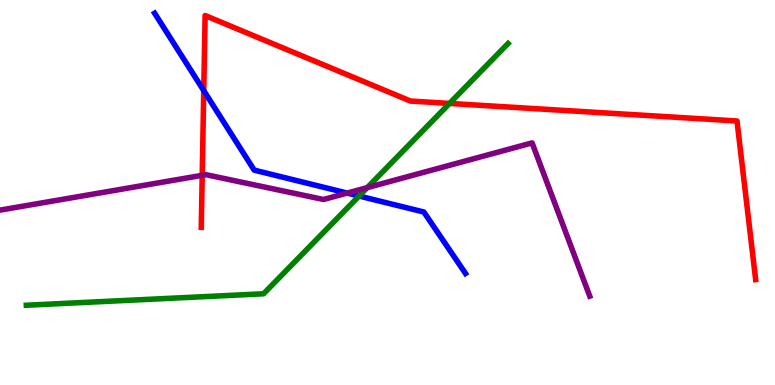[{'lines': ['blue', 'red'], 'intersections': [{'x': 2.63, 'y': 7.65}]}, {'lines': ['green', 'red'], 'intersections': [{'x': 5.8, 'y': 7.31}]}, {'lines': ['purple', 'red'], 'intersections': [{'x': 2.61, 'y': 5.45}]}, {'lines': ['blue', 'green'], 'intersections': [{'x': 4.63, 'y': 4.91}]}, {'lines': ['blue', 'purple'], 'intersections': [{'x': 4.48, 'y': 4.99}]}, {'lines': ['green', 'purple'], 'intersections': [{'x': 4.74, 'y': 5.13}]}]